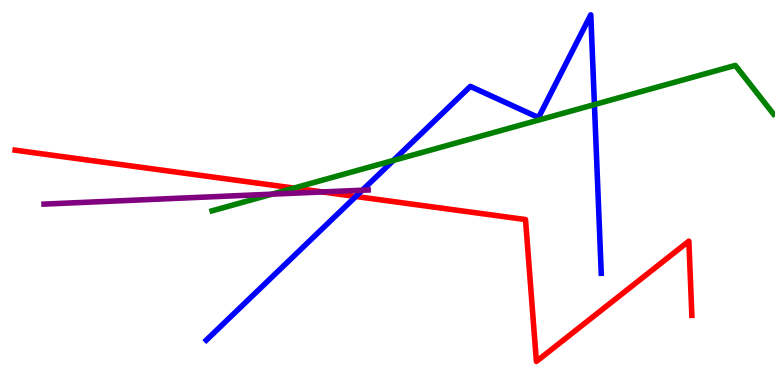[{'lines': ['blue', 'red'], 'intersections': [{'x': 4.59, 'y': 4.9}]}, {'lines': ['green', 'red'], 'intersections': [{'x': 3.79, 'y': 5.11}]}, {'lines': ['purple', 'red'], 'intersections': [{'x': 4.16, 'y': 5.01}]}, {'lines': ['blue', 'green'], 'intersections': [{'x': 5.08, 'y': 5.83}, {'x': 7.67, 'y': 7.28}]}, {'lines': ['blue', 'purple'], 'intersections': [{'x': 4.68, 'y': 5.06}]}, {'lines': ['green', 'purple'], 'intersections': [{'x': 3.51, 'y': 4.96}]}]